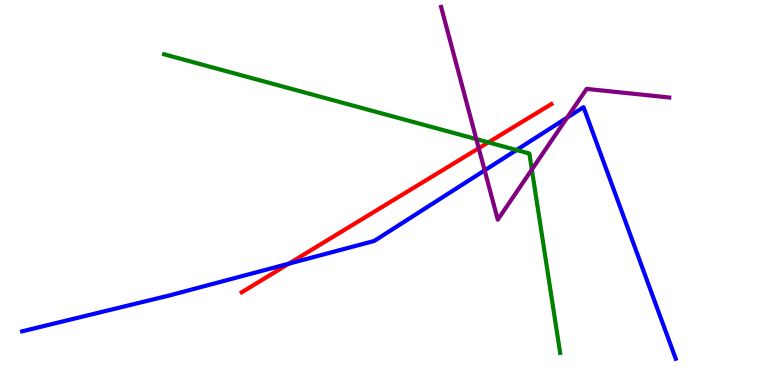[{'lines': ['blue', 'red'], 'intersections': [{'x': 3.73, 'y': 3.15}]}, {'lines': ['green', 'red'], 'intersections': [{'x': 6.3, 'y': 6.3}]}, {'lines': ['purple', 'red'], 'intersections': [{'x': 6.18, 'y': 6.15}]}, {'lines': ['blue', 'green'], 'intersections': [{'x': 6.66, 'y': 6.1}]}, {'lines': ['blue', 'purple'], 'intersections': [{'x': 6.25, 'y': 5.57}, {'x': 7.32, 'y': 6.94}]}, {'lines': ['green', 'purple'], 'intersections': [{'x': 6.15, 'y': 6.39}, {'x': 6.86, 'y': 5.6}]}]